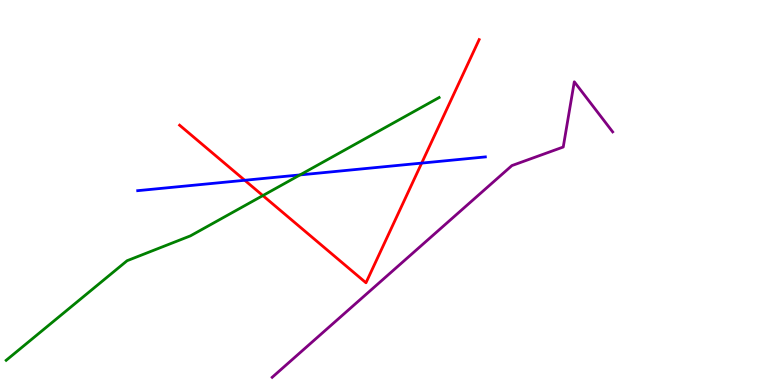[{'lines': ['blue', 'red'], 'intersections': [{'x': 3.16, 'y': 5.32}, {'x': 5.44, 'y': 5.76}]}, {'lines': ['green', 'red'], 'intersections': [{'x': 3.39, 'y': 4.92}]}, {'lines': ['purple', 'red'], 'intersections': []}, {'lines': ['blue', 'green'], 'intersections': [{'x': 3.87, 'y': 5.46}]}, {'lines': ['blue', 'purple'], 'intersections': []}, {'lines': ['green', 'purple'], 'intersections': []}]